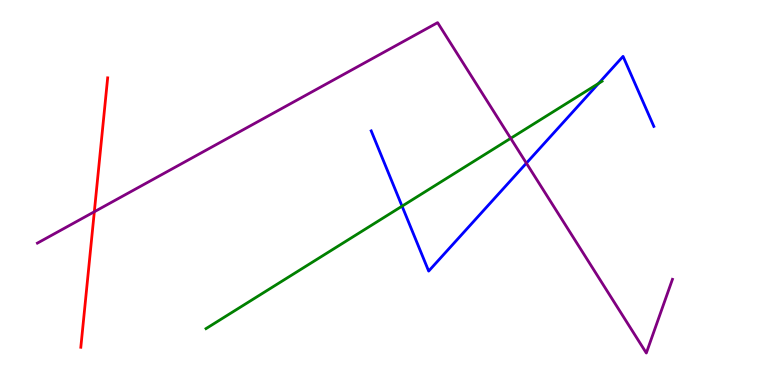[{'lines': ['blue', 'red'], 'intersections': []}, {'lines': ['green', 'red'], 'intersections': []}, {'lines': ['purple', 'red'], 'intersections': [{'x': 1.22, 'y': 4.5}]}, {'lines': ['blue', 'green'], 'intersections': [{'x': 5.19, 'y': 4.65}, {'x': 7.72, 'y': 7.83}]}, {'lines': ['blue', 'purple'], 'intersections': [{'x': 6.79, 'y': 5.76}]}, {'lines': ['green', 'purple'], 'intersections': [{'x': 6.59, 'y': 6.41}]}]